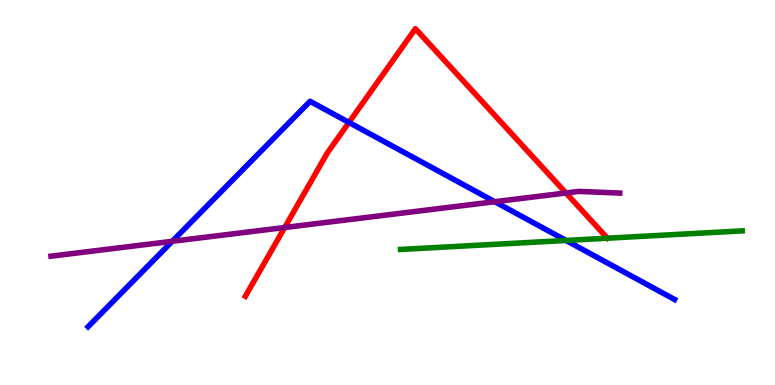[{'lines': ['blue', 'red'], 'intersections': [{'x': 4.5, 'y': 6.82}]}, {'lines': ['green', 'red'], 'intersections': []}, {'lines': ['purple', 'red'], 'intersections': [{'x': 3.67, 'y': 4.09}, {'x': 7.3, 'y': 4.99}]}, {'lines': ['blue', 'green'], 'intersections': [{'x': 7.3, 'y': 3.75}]}, {'lines': ['blue', 'purple'], 'intersections': [{'x': 2.22, 'y': 3.73}, {'x': 6.38, 'y': 4.76}]}, {'lines': ['green', 'purple'], 'intersections': []}]